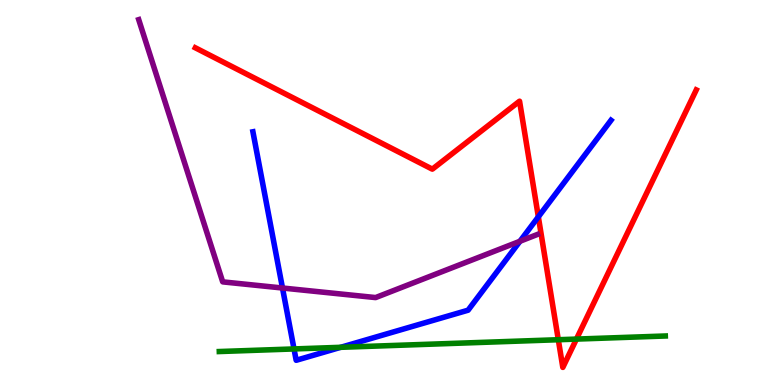[{'lines': ['blue', 'red'], 'intersections': [{'x': 6.95, 'y': 4.37}]}, {'lines': ['green', 'red'], 'intersections': [{'x': 7.2, 'y': 1.18}, {'x': 7.44, 'y': 1.19}]}, {'lines': ['purple', 'red'], 'intersections': []}, {'lines': ['blue', 'green'], 'intersections': [{'x': 3.79, 'y': 0.937}, {'x': 4.4, 'y': 0.979}]}, {'lines': ['blue', 'purple'], 'intersections': [{'x': 3.65, 'y': 2.52}, {'x': 6.71, 'y': 3.73}]}, {'lines': ['green', 'purple'], 'intersections': []}]